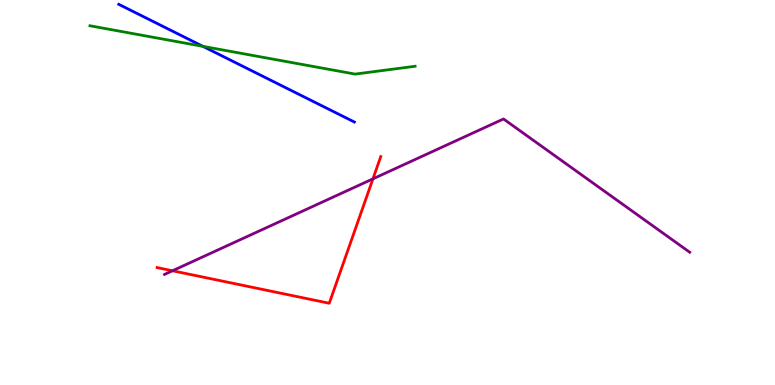[{'lines': ['blue', 'red'], 'intersections': []}, {'lines': ['green', 'red'], 'intersections': []}, {'lines': ['purple', 'red'], 'intersections': [{'x': 2.23, 'y': 2.97}, {'x': 4.81, 'y': 5.35}]}, {'lines': ['blue', 'green'], 'intersections': [{'x': 2.62, 'y': 8.8}]}, {'lines': ['blue', 'purple'], 'intersections': []}, {'lines': ['green', 'purple'], 'intersections': []}]